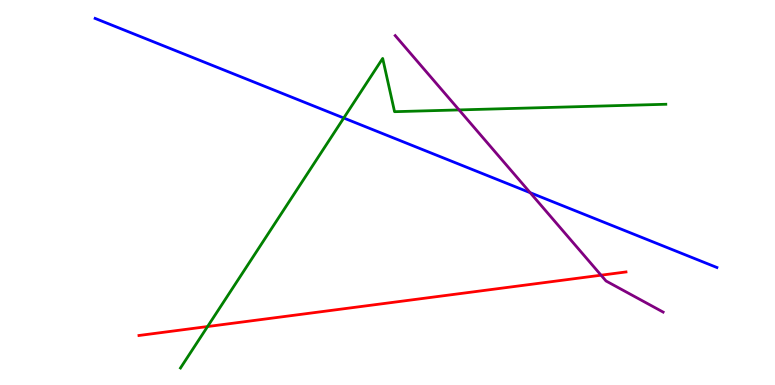[{'lines': ['blue', 'red'], 'intersections': []}, {'lines': ['green', 'red'], 'intersections': [{'x': 2.68, 'y': 1.52}]}, {'lines': ['purple', 'red'], 'intersections': [{'x': 7.76, 'y': 2.85}]}, {'lines': ['blue', 'green'], 'intersections': [{'x': 4.44, 'y': 6.93}]}, {'lines': ['blue', 'purple'], 'intersections': [{'x': 6.84, 'y': 5.0}]}, {'lines': ['green', 'purple'], 'intersections': [{'x': 5.92, 'y': 7.14}]}]